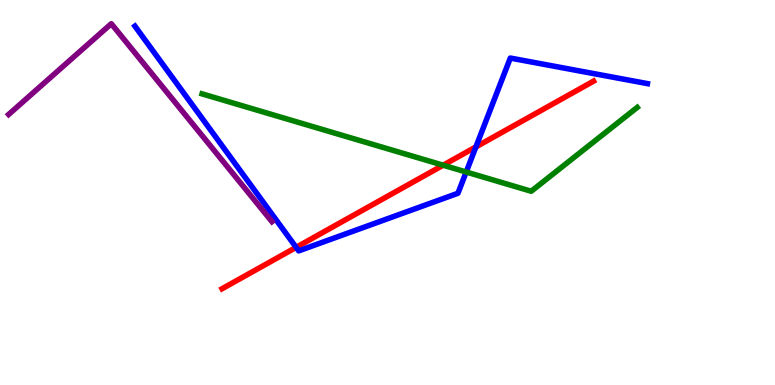[{'lines': ['blue', 'red'], 'intersections': [{'x': 3.82, 'y': 3.58}, {'x': 6.14, 'y': 6.18}]}, {'lines': ['green', 'red'], 'intersections': [{'x': 5.72, 'y': 5.71}]}, {'lines': ['purple', 'red'], 'intersections': []}, {'lines': ['blue', 'green'], 'intersections': [{'x': 6.02, 'y': 5.53}]}, {'lines': ['blue', 'purple'], 'intersections': []}, {'lines': ['green', 'purple'], 'intersections': []}]